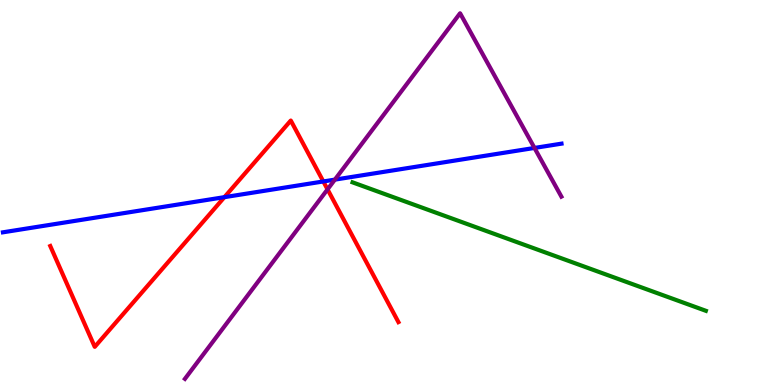[{'lines': ['blue', 'red'], 'intersections': [{'x': 2.9, 'y': 4.88}, {'x': 4.17, 'y': 5.29}]}, {'lines': ['green', 'red'], 'intersections': []}, {'lines': ['purple', 'red'], 'intersections': [{'x': 4.23, 'y': 5.08}]}, {'lines': ['blue', 'green'], 'intersections': []}, {'lines': ['blue', 'purple'], 'intersections': [{'x': 4.32, 'y': 5.33}, {'x': 6.9, 'y': 6.16}]}, {'lines': ['green', 'purple'], 'intersections': []}]